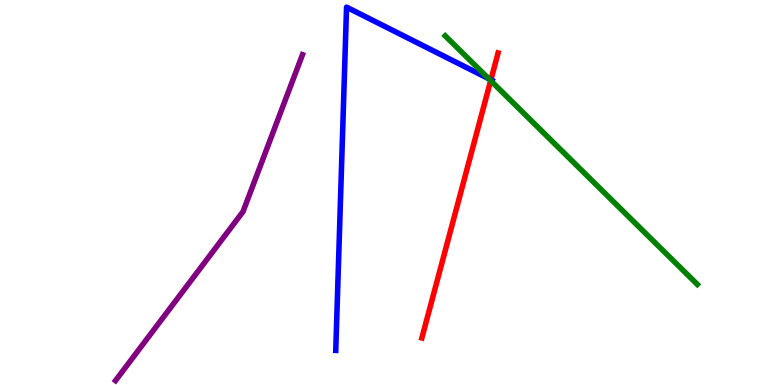[{'lines': ['blue', 'red'], 'intersections': [{'x': 6.33, 'y': 7.93}]}, {'lines': ['green', 'red'], 'intersections': [{'x': 6.33, 'y': 7.9}]}, {'lines': ['purple', 'red'], 'intersections': []}, {'lines': ['blue', 'green'], 'intersections': [{'x': 6.31, 'y': 7.96}]}, {'lines': ['blue', 'purple'], 'intersections': []}, {'lines': ['green', 'purple'], 'intersections': []}]